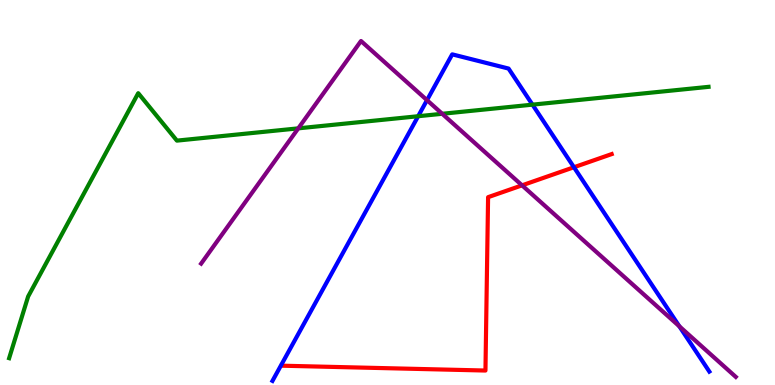[{'lines': ['blue', 'red'], 'intersections': [{'x': 7.41, 'y': 5.66}]}, {'lines': ['green', 'red'], 'intersections': []}, {'lines': ['purple', 'red'], 'intersections': [{'x': 6.74, 'y': 5.19}]}, {'lines': ['blue', 'green'], 'intersections': [{'x': 5.4, 'y': 6.98}, {'x': 6.87, 'y': 7.28}]}, {'lines': ['blue', 'purple'], 'intersections': [{'x': 5.51, 'y': 7.4}, {'x': 8.77, 'y': 1.52}]}, {'lines': ['green', 'purple'], 'intersections': [{'x': 3.85, 'y': 6.67}, {'x': 5.71, 'y': 7.04}]}]